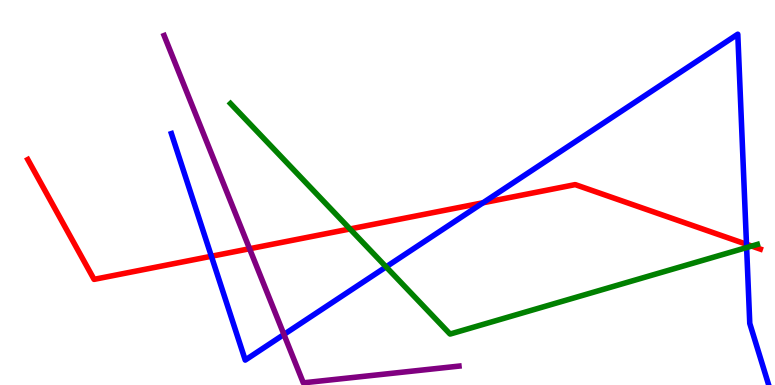[{'lines': ['blue', 'red'], 'intersections': [{'x': 2.73, 'y': 3.34}, {'x': 6.23, 'y': 4.73}, {'x': 9.63, 'y': 3.66}]}, {'lines': ['green', 'red'], 'intersections': [{'x': 4.52, 'y': 4.05}, {'x': 9.7, 'y': 3.61}]}, {'lines': ['purple', 'red'], 'intersections': [{'x': 3.22, 'y': 3.54}]}, {'lines': ['blue', 'green'], 'intersections': [{'x': 4.98, 'y': 3.07}, {'x': 9.63, 'y': 3.57}]}, {'lines': ['blue', 'purple'], 'intersections': [{'x': 3.66, 'y': 1.31}]}, {'lines': ['green', 'purple'], 'intersections': []}]